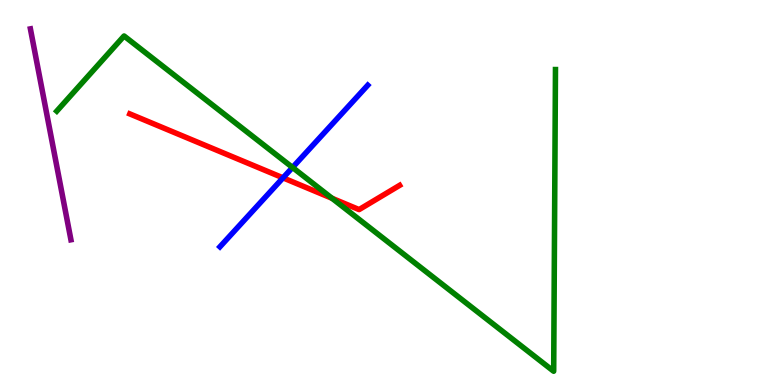[{'lines': ['blue', 'red'], 'intersections': [{'x': 3.65, 'y': 5.38}]}, {'lines': ['green', 'red'], 'intersections': [{'x': 4.28, 'y': 4.85}]}, {'lines': ['purple', 'red'], 'intersections': []}, {'lines': ['blue', 'green'], 'intersections': [{'x': 3.77, 'y': 5.65}]}, {'lines': ['blue', 'purple'], 'intersections': []}, {'lines': ['green', 'purple'], 'intersections': []}]